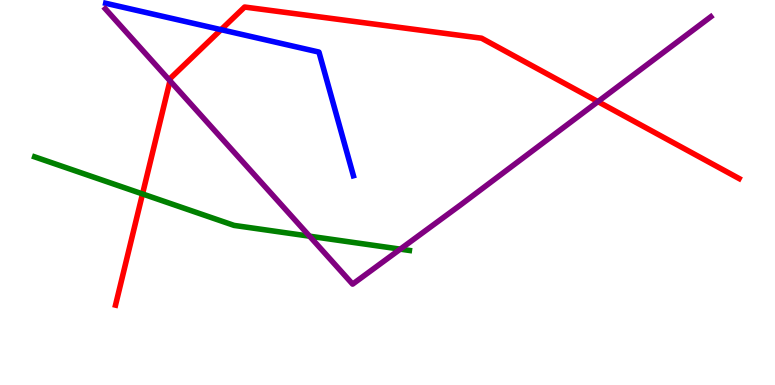[{'lines': ['blue', 'red'], 'intersections': [{'x': 2.85, 'y': 9.23}]}, {'lines': ['green', 'red'], 'intersections': [{'x': 1.84, 'y': 4.96}]}, {'lines': ['purple', 'red'], 'intersections': [{'x': 2.19, 'y': 7.9}, {'x': 7.72, 'y': 7.36}]}, {'lines': ['blue', 'green'], 'intersections': []}, {'lines': ['blue', 'purple'], 'intersections': []}, {'lines': ['green', 'purple'], 'intersections': [{'x': 3.99, 'y': 3.87}, {'x': 5.16, 'y': 3.53}]}]